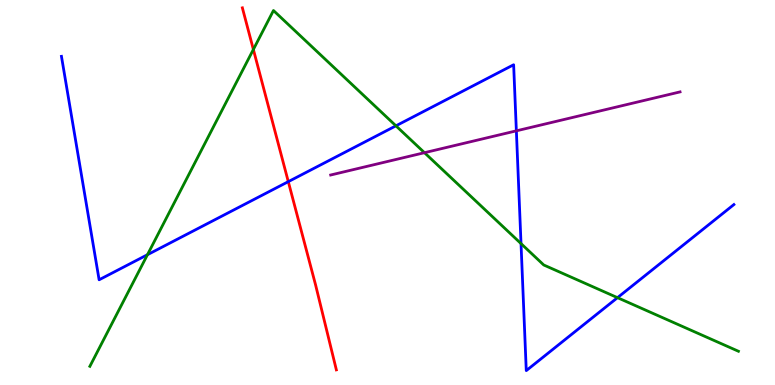[{'lines': ['blue', 'red'], 'intersections': [{'x': 3.72, 'y': 5.28}]}, {'lines': ['green', 'red'], 'intersections': [{'x': 3.27, 'y': 8.72}]}, {'lines': ['purple', 'red'], 'intersections': []}, {'lines': ['blue', 'green'], 'intersections': [{'x': 1.9, 'y': 3.38}, {'x': 5.11, 'y': 6.73}, {'x': 6.72, 'y': 3.67}, {'x': 7.97, 'y': 2.27}]}, {'lines': ['blue', 'purple'], 'intersections': [{'x': 6.66, 'y': 6.6}]}, {'lines': ['green', 'purple'], 'intersections': [{'x': 5.48, 'y': 6.03}]}]